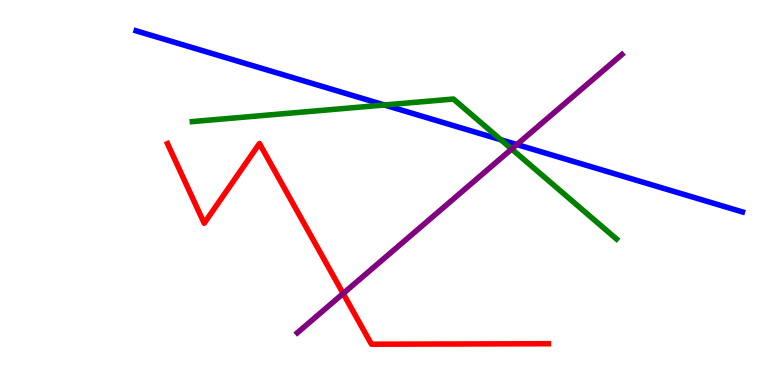[{'lines': ['blue', 'red'], 'intersections': []}, {'lines': ['green', 'red'], 'intersections': []}, {'lines': ['purple', 'red'], 'intersections': [{'x': 4.43, 'y': 2.38}]}, {'lines': ['blue', 'green'], 'intersections': [{'x': 4.96, 'y': 7.27}, {'x': 6.46, 'y': 6.37}]}, {'lines': ['blue', 'purple'], 'intersections': [{'x': 6.67, 'y': 6.25}]}, {'lines': ['green', 'purple'], 'intersections': [{'x': 6.6, 'y': 6.13}]}]